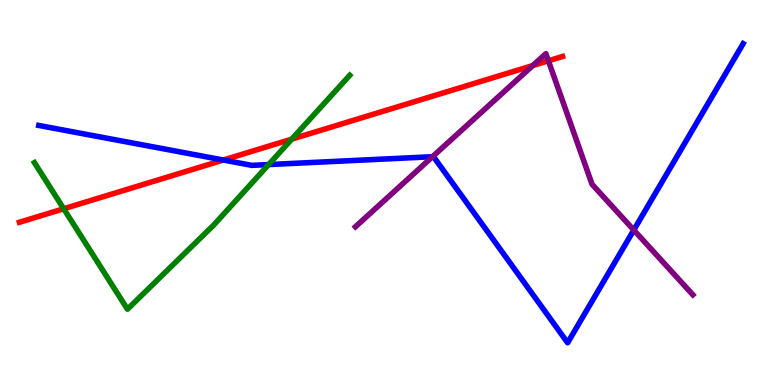[{'lines': ['blue', 'red'], 'intersections': [{'x': 2.88, 'y': 5.84}]}, {'lines': ['green', 'red'], 'intersections': [{'x': 0.822, 'y': 4.58}, {'x': 3.76, 'y': 6.39}]}, {'lines': ['purple', 'red'], 'intersections': [{'x': 6.87, 'y': 8.3}, {'x': 7.08, 'y': 8.42}]}, {'lines': ['blue', 'green'], 'intersections': [{'x': 3.47, 'y': 5.73}]}, {'lines': ['blue', 'purple'], 'intersections': [{'x': 5.58, 'y': 5.93}, {'x': 8.18, 'y': 4.02}]}, {'lines': ['green', 'purple'], 'intersections': []}]